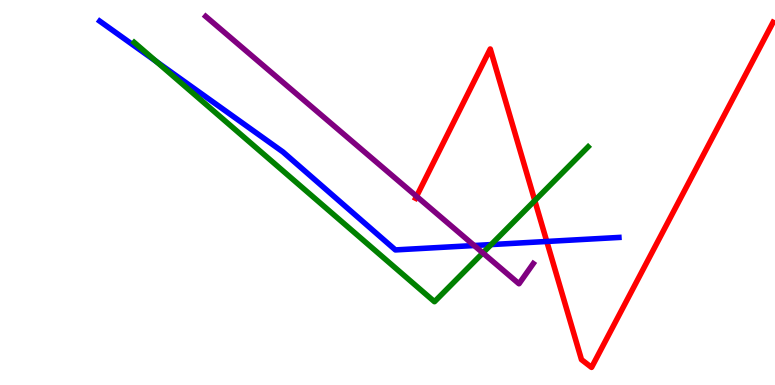[{'lines': ['blue', 'red'], 'intersections': [{'x': 7.06, 'y': 3.73}]}, {'lines': ['green', 'red'], 'intersections': [{'x': 6.9, 'y': 4.79}]}, {'lines': ['purple', 'red'], 'intersections': [{'x': 5.37, 'y': 4.9}]}, {'lines': ['blue', 'green'], 'intersections': [{'x': 2.02, 'y': 8.4}, {'x': 6.34, 'y': 3.65}]}, {'lines': ['blue', 'purple'], 'intersections': [{'x': 6.12, 'y': 3.62}]}, {'lines': ['green', 'purple'], 'intersections': [{'x': 6.23, 'y': 3.43}]}]